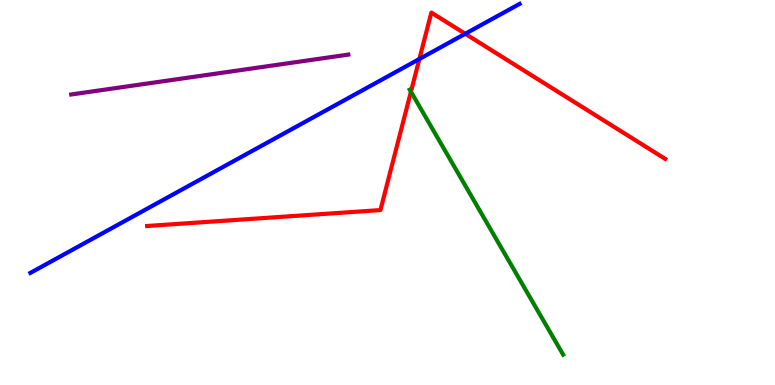[{'lines': ['blue', 'red'], 'intersections': [{'x': 5.41, 'y': 8.47}, {'x': 6.0, 'y': 9.12}]}, {'lines': ['green', 'red'], 'intersections': [{'x': 5.3, 'y': 7.62}]}, {'lines': ['purple', 'red'], 'intersections': []}, {'lines': ['blue', 'green'], 'intersections': []}, {'lines': ['blue', 'purple'], 'intersections': []}, {'lines': ['green', 'purple'], 'intersections': []}]